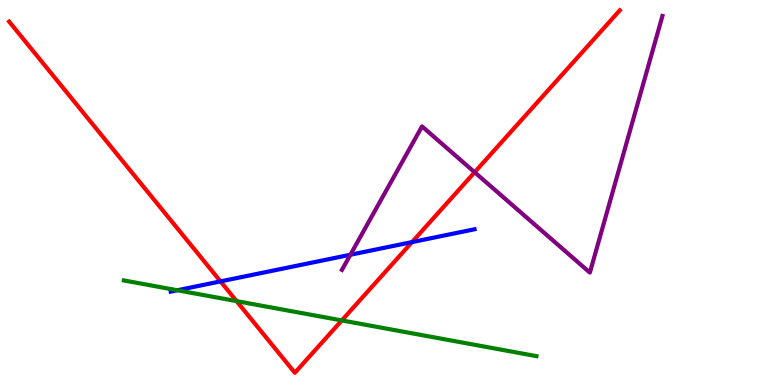[{'lines': ['blue', 'red'], 'intersections': [{'x': 2.85, 'y': 2.69}, {'x': 5.32, 'y': 3.71}]}, {'lines': ['green', 'red'], 'intersections': [{'x': 3.05, 'y': 2.18}, {'x': 4.41, 'y': 1.68}]}, {'lines': ['purple', 'red'], 'intersections': [{'x': 6.12, 'y': 5.53}]}, {'lines': ['blue', 'green'], 'intersections': [{'x': 2.29, 'y': 2.46}]}, {'lines': ['blue', 'purple'], 'intersections': [{'x': 4.52, 'y': 3.38}]}, {'lines': ['green', 'purple'], 'intersections': []}]